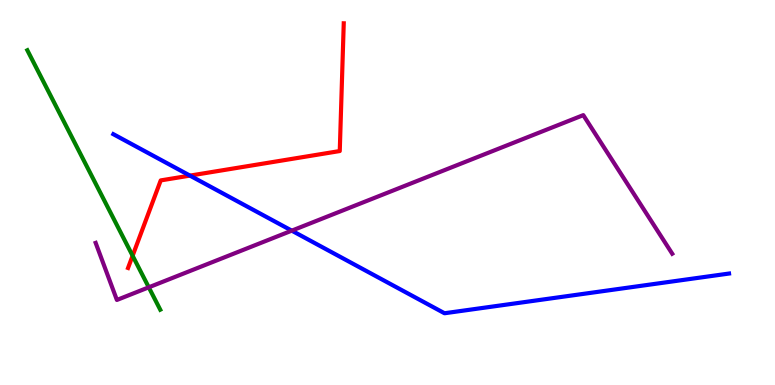[{'lines': ['blue', 'red'], 'intersections': [{'x': 2.45, 'y': 5.44}]}, {'lines': ['green', 'red'], 'intersections': [{'x': 1.71, 'y': 3.36}]}, {'lines': ['purple', 'red'], 'intersections': []}, {'lines': ['blue', 'green'], 'intersections': []}, {'lines': ['blue', 'purple'], 'intersections': [{'x': 3.76, 'y': 4.01}]}, {'lines': ['green', 'purple'], 'intersections': [{'x': 1.92, 'y': 2.54}]}]